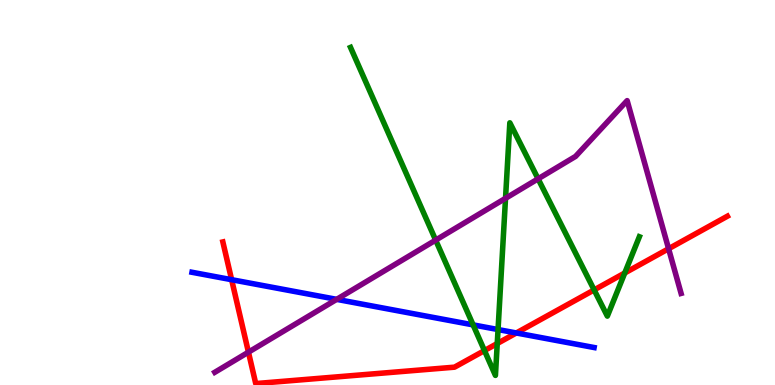[{'lines': ['blue', 'red'], 'intersections': [{'x': 2.99, 'y': 2.74}, {'x': 6.66, 'y': 1.35}]}, {'lines': ['green', 'red'], 'intersections': [{'x': 6.25, 'y': 0.894}, {'x': 6.42, 'y': 1.08}, {'x': 7.67, 'y': 2.47}, {'x': 8.06, 'y': 2.91}]}, {'lines': ['purple', 'red'], 'intersections': [{'x': 3.21, 'y': 0.853}, {'x': 8.63, 'y': 3.54}]}, {'lines': ['blue', 'green'], 'intersections': [{'x': 6.1, 'y': 1.56}, {'x': 6.43, 'y': 1.44}]}, {'lines': ['blue', 'purple'], 'intersections': [{'x': 4.34, 'y': 2.22}]}, {'lines': ['green', 'purple'], 'intersections': [{'x': 5.62, 'y': 3.76}, {'x': 6.52, 'y': 4.85}, {'x': 6.94, 'y': 5.36}]}]